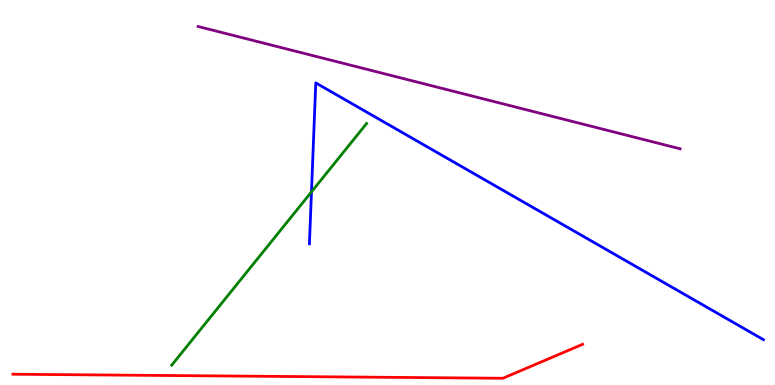[{'lines': ['blue', 'red'], 'intersections': []}, {'lines': ['green', 'red'], 'intersections': []}, {'lines': ['purple', 'red'], 'intersections': []}, {'lines': ['blue', 'green'], 'intersections': [{'x': 4.02, 'y': 5.02}]}, {'lines': ['blue', 'purple'], 'intersections': []}, {'lines': ['green', 'purple'], 'intersections': []}]